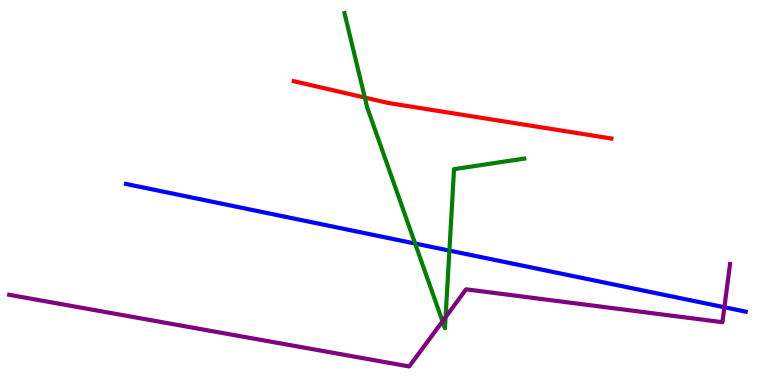[{'lines': ['blue', 'red'], 'intersections': []}, {'lines': ['green', 'red'], 'intersections': [{'x': 4.71, 'y': 7.47}]}, {'lines': ['purple', 'red'], 'intersections': []}, {'lines': ['blue', 'green'], 'intersections': [{'x': 5.36, 'y': 3.67}, {'x': 5.8, 'y': 3.49}]}, {'lines': ['blue', 'purple'], 'intersections': [{'x': 9.35, 'y': 2.02}]}, {'lines': ['green', 'purple'], 'intersections': [{'x': 5.71, 'y': 1.65}, {'x': 5.75, 'y': 1.76}]}]